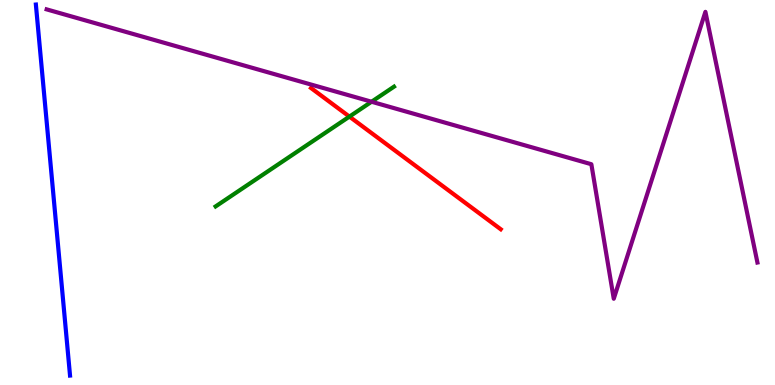[{'lines': ['blue', 'red'], 'intersections': []}, {'lines': ['green', 'red'], 'intersections': [{'x': 4.51, 'y': 6.97}]}, {'lines': ['purple', 'red'], 'intersections': []}, {'lines': ['blue', 'green'], 'intersections': []}, {'lines': ['blue', 'purple'], 'intersections': []}, {'lines': ['green', 'purple'], 'intersections': [{'x': 4.79, 'y': 7.36}]}]